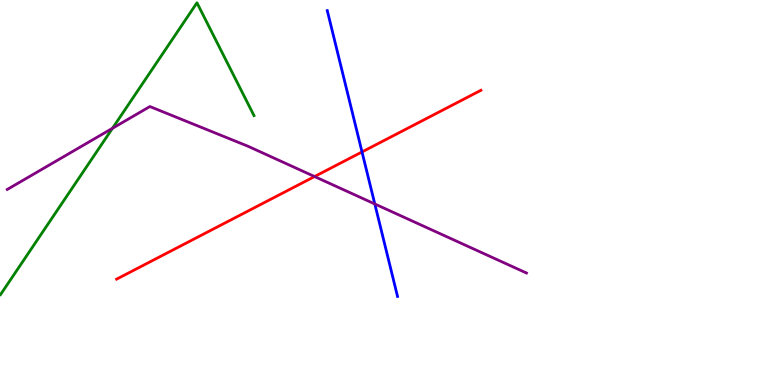[{'lines': ['blue', 'red'], 'intersections': [{'x': 4.67, 'y': 6.05}]}, {'lines': ['green', 'red'], 'intersections': []}, {'lines': ['purple', 'red'], 'intersections': [{'x': 4.06, 'y': 5.41}]}, {'lines': ['blue', 'green'], 'intersections': []}, {'lines': ['blue', 'purple'], 'intersections': [{'x': 4.84, 'y': 4.7}]}, {'lines': ['green', 'purple'], 'intersections': [{'x': 1.45, 'y': 6.67}]}]